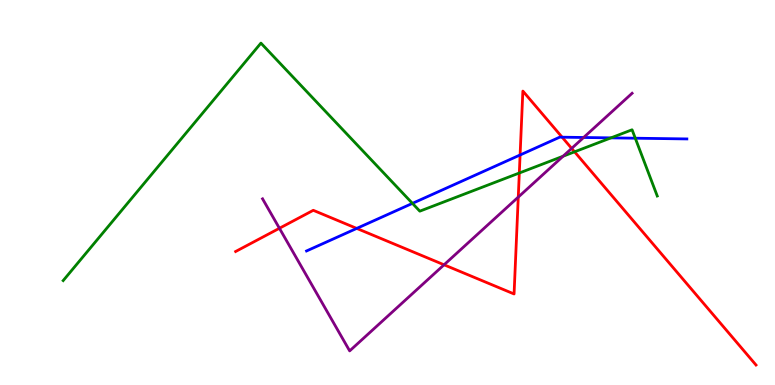[{'lines': ['blue', 'red'], 'intersections': [{'x': 4.6, 'y': 4.07}, {'x': 6.71, 'y': 5.97}, {'x': 7.25, 'y': 6.44}]}, {'lines': ['green', 'red'], 'intersections': [{'x': 6.7, 'y': 5.51}, {'x': 7.41, 'y': 6.06}]}, {'lines': ['purple', 'red'], 'intersections': [{'x': 3.61, 'y': 4.07}, {'x': 5.73, 'y': 3.12}, {'x': 6.69, 'y': 4.88}, {'x': 7.38, 'y': 6.15}]}, {'lines': ['blue', 'green'], 'intersections': [{'x': 5.32, 'y': 4.72}, {'x': 7.88, 'y': 6.42}, {'x': 8.2, 'y': 6.41}]}, {'lines': ['blue', 'purple'], 'intersections': [{'x': 7.53, 'y': 6.43}]}, {'lines': ['green', 'purple'], 'intersections': [{'x': 7.27, 'y': 5.94}]}]